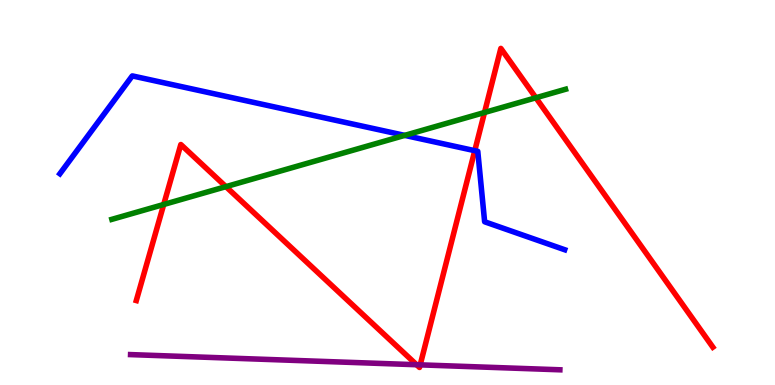[{'lines': ['blue', 'red'], 'intersections': [{'x': 6.13, 'y': 6.09}]}, {'lines': ['green', 'red'], 'intersections': [{'x': 2.11, 'y': 4.69}, {'x': 2.92, 'y': 5.15}, {'x': 6.25, 'y': 7.08}, {'x': 6.91, 'y': 7.46}]}, {'lines': ['purple', 'red'], 'intersections': [{'x': 5.38, 'y': 0.527}, {'x': 5.42, 'y': 0.523}]}, {'lines': ['blue', 'green'], 'intersections': [{'x': 5.22, 'y': 6.48}]}, {'lines': ['blue', 'purple'], 'intersections': []}, {'lines': ['green', 'purple'], 'intersections': []}]